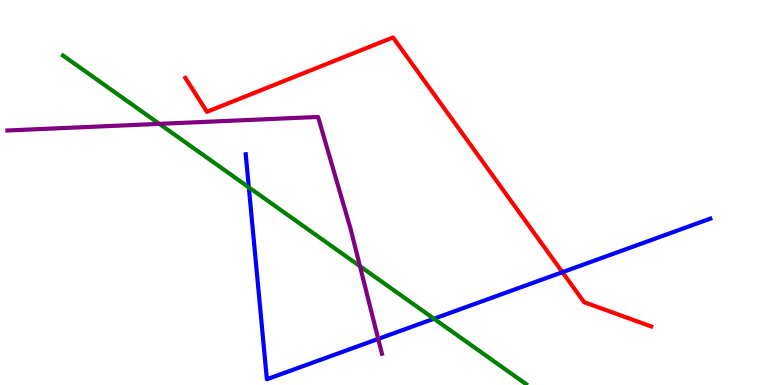[{'lines': ['blue', 'red'], 'intersections': [{'x': 7.26, 'y': 2.93}]}, {'lines': ['green', 'red'], 'intersections': []}, {'lines': ['purple', 'red'], 'intersections': []}, {'lines': ['blue', 'green'], 'intersections': [{'x': 3.21, 'y': 5.13}, {'x': 5.6, 'y': 1.72}]}, {'lines': ['blue', 'purple'], 'intersections': [{'x': 4.88, 'y': 1.2}]}, {'lines': ['green', 'purple'], 'intersections': [{'x': 2.06, 'y': 6.78}, {'x': 4.64, 'y': 3.08}]}]